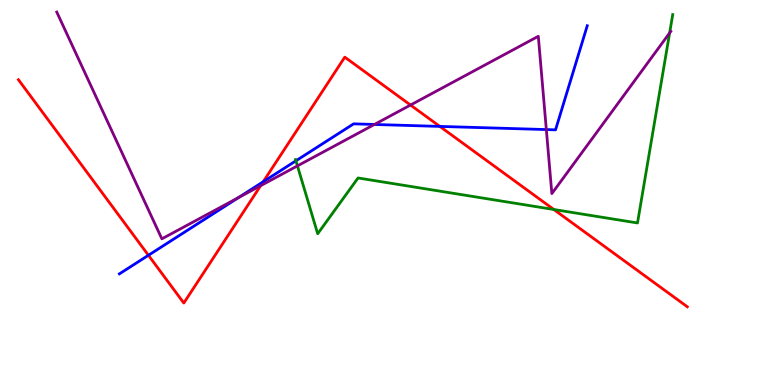[{'lines': ['blue', 'red'], 'intersections': [{'x': 1.92, 'y': 3.37}, {'x': 3.4, 'y': 5.28}, {'x': 5.68, 'y': 6.72}]}, {'lines': ['green', 'red'], 'intersections': [{'x': 7.15, 'y': 4.56}]}, {'lines': ['purple', 'red'], 'intersections': [{'x': 3.36, 'y': 5.18}, {'x': 5.3, 'y': 7.27}]}, {'lines': ['blue', 'green'], 'intersections': [{'x': 3.82, 'y': 5.82}]}, {'lines': ['blue', 'purple'], 'intersections': [{'x': 3.08, 'y': 4.87}, {'x': 4.83, 'y': 6.77}, {'x': 7.05, 'y': 6.63}]}, {'lines': ['green', 'purple'], 'intersections': [{'x': 3.84, 'y': 5.69}, {'x': 8.64, 'y': 9.14}]}]